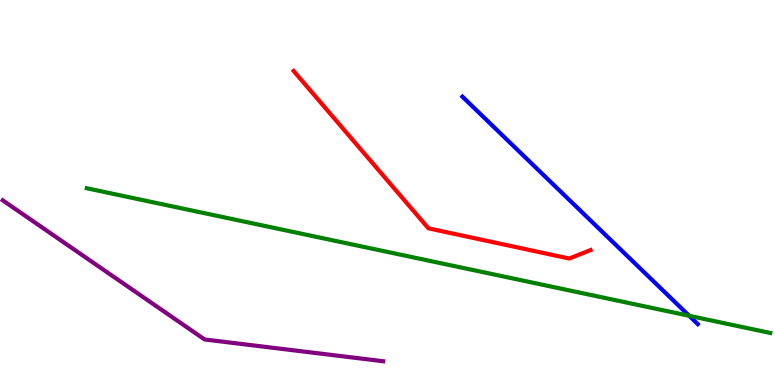[{'lines': ['blue', 'red'], 'intersections': []}, {'lines': ['green', 'red'], 'intersections': []}, {'lines': ['purple', 'red'], 'intersections': []}, {'lines': ['blue', 'green'], 'intersections': [{'x': 8.89, 'y': 1.8}]}, {'lines': ['blue', 'purple'], 'intersections': []}, {'lines': ['green', 'purple'], 'intersections': []}]